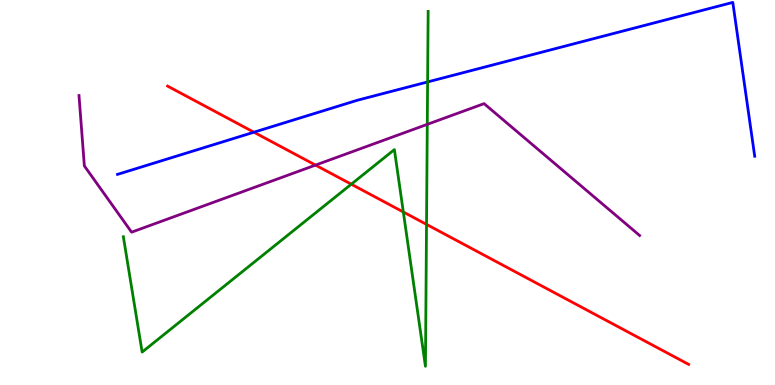[{'lines': ['blue', 'red'], 'intersections': [{'x': 3.28, 'y': 6.57}]}, {'lines': ['green', 'red'], 'intersections': [{'x': 4.53, 'y': 5.22}, {'x': 5.2, 'y': 4.49}, {'x': 5.5, 'y': 4.17}]}, {'lines': ['purple', 'red'], 'intersections': [{'x': 4.07, 'y': 5.71}]}, {'lines': ['blue', 'green'], 'intersections': [{'x': 5.52, 'y': 7.87}]}, {'lines': ['blue', 'purple'], 'intersections': []}, {'lines': ['green', 'purple'], 'intersections': [{'x': 5.51, 'y': 6.77}]}]